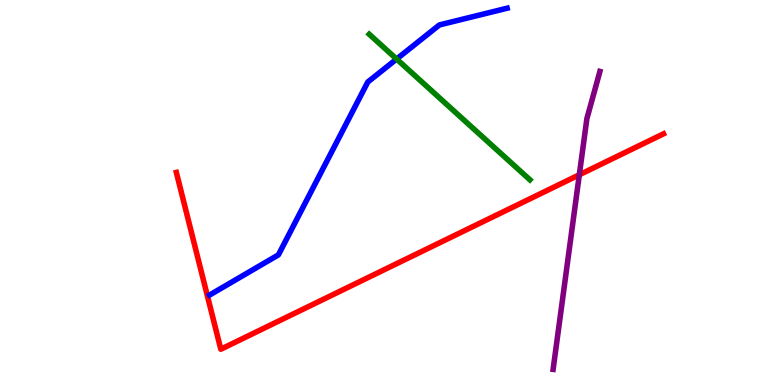[{'lines': ['blue', 'red'], 'intersections': []}, {'lines': ['green', 'red'], 'intersections': []}, {'lines': ['purple', 'red'], 'intersections': [{'x': 7.48, 'y': 5.46}]}, {'lines': ['blue', 'green'], 'intersections': [{'x': 5.12, 'y': 8.47}]}, {'lines': ['blue', 'purple'], 'intersections': []}, {'lines': ['green', 'purple'], 'intersections': []}]